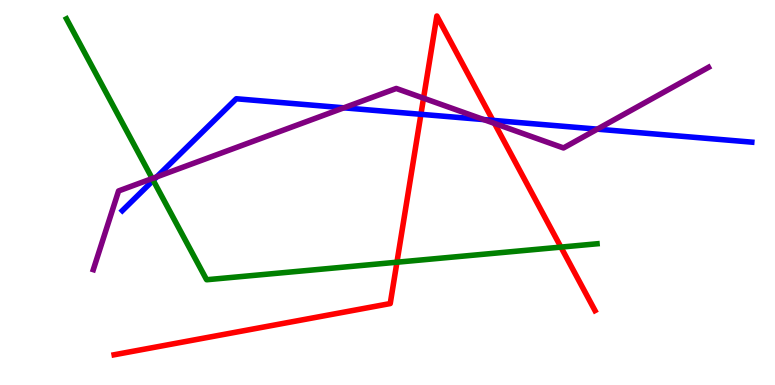[{'lines': ['blue', 'red'], 'intersections': [{'x': 5.43, 'y': 7.03}, {'x': 6.36, 'y': 6.87}]}, {'lines': ['green', 'red'], 'intersections': [{'x': 5.12, 'y': 3.19}, {'x': 7.24, 'y': 3.58}]}, {'lines': ['purple', 'red'], 'intersections': [{'x': 5.46, 'y': 7.45}, {'x': 6.38, 'y': 6.79}]}, {'lines': ['blue', 'green'], 'intersections': [{'x': 1.98, 'y': 5.32}]}, {'lines': ['blue', 'purple'], 'intersections': [{'x': 2.02, 'y': 5.41}, {'x': 4.44, 'y': 7.2}, {'x': 6.24, 'y': 6.89}, {'x': 7.71, 'y': 6.65}]}, {'lines': ['green', 'purple'], 'intersections': [{'x': 1.96, 'y': 5.36}]}]